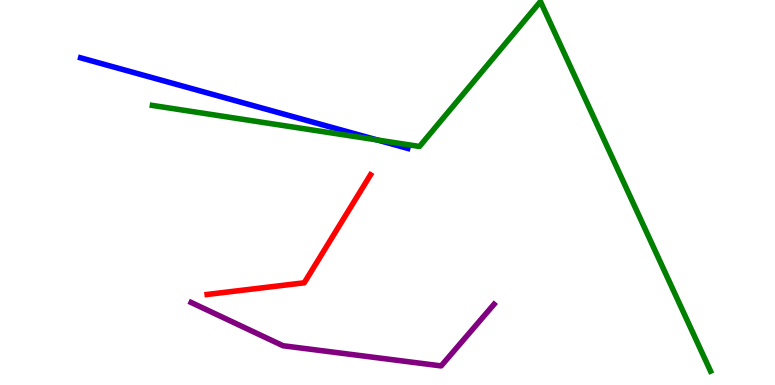[{'lines': ['blue', 'red'], 'intersections': []}, {'lines': ['green', 'red'], 'intersections': []}, {'lines': ['purple', 'red'], 'intersections': []}, {'lines': ['blue', 'green'], 'intersections': [{'x': 4.87, 'y': 6.36}]}, {'lines': ['blue', 'purple'], 'intersections': []}, {'lines': ['green', 'purple'], 'intersections': []}]